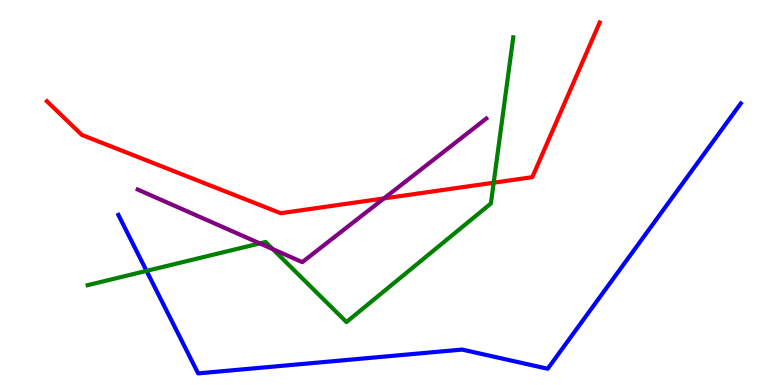[{'lines': ['blue', 'red'], 'intersections': []}, {'lines': ['green', 'red'], 'intersections': [{'x': 6.37, 'y': 5.25}]}, {'lines': ['purple', 'red'], 'intersections': [{'x': 4.95, 'y': 4.85}]}, {'lines': ['blue', 'green'], 'intersections': [{'x': 1.89, 'y': 2.96}]}, {'lines': ['blue', 'purple'], 'intersections': []}, {'lines': ['green', 'purple'], 'intersections': [{'x': 3.35, 'y': 3.68}, {'x': 3.52, 'y': 3.53}]}]